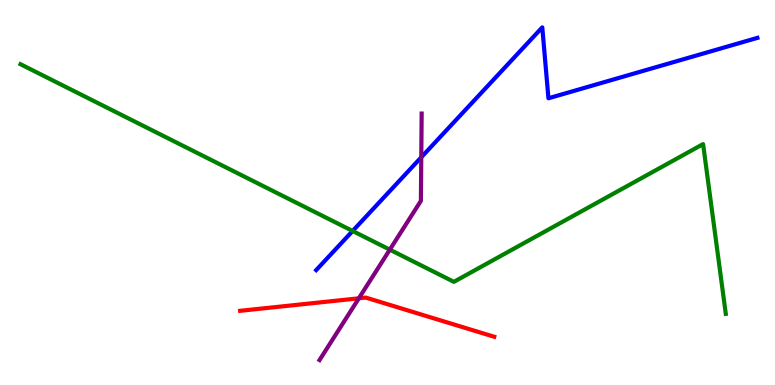[{'lines': ['blue', 'red'], 'intersections': []}, {'lines': ['green', 'red'], 'intersections': []}, {'lines': ['purple', 'red'], 'intersections': [{'x': 4.63, 'y': 2.25}]}, {'lines': ['blue', 'green'], 'intersections': [{'x': 4.55, 'y': 4.0}]}, {'lines': ['blue', 'purple'], 'intersections': [{'x': 5.44, 'y': 5.91}]}, {'lines': ['green', 'purple'], 'intersections': [{'x': 5.03, 'y': 3.52}]}]